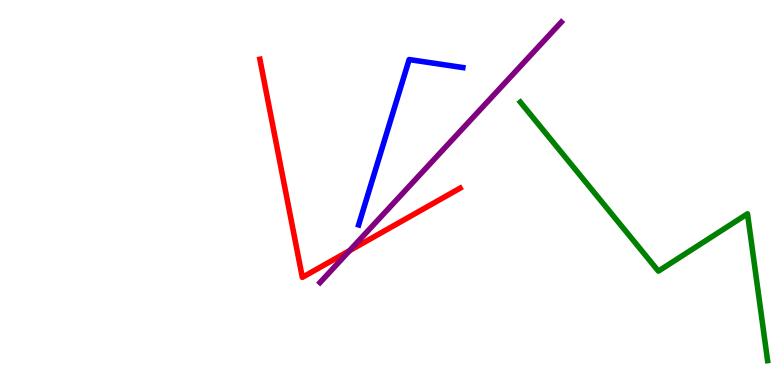[{'lines': ['blue', 'red'], 'intersections': []}, {'lines': ['green', 'red'], 'intersections': []}, {'lines': ['purple', 'red'], 'intersections': [{'x': 4.51, 'y': 3.49}]}, {'lines': ['blue', 'green'], 'intersections': []}, {'lines': ['blue', 'purple'], 'intersections': []}, {'lines': ['green', 'purple'], 'intersections': []}]